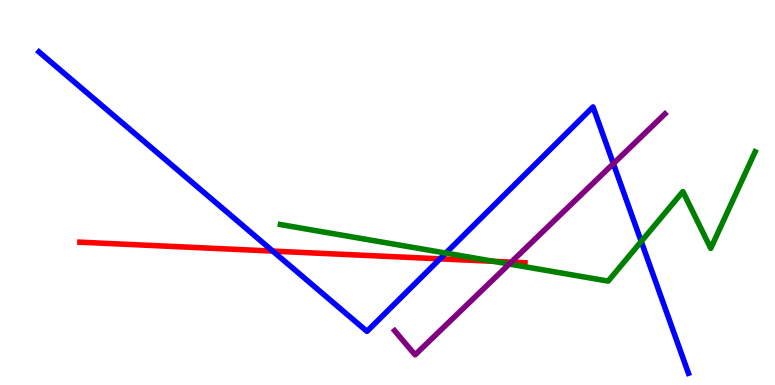[{'lines': ['blue', 'red'], 'intersections': [{'x': 3.52, 'y': 3.48}, {'x': 5.68, 'y': 3.28}]}, {'lines': ['green', 'red'], 'intersections': [{'x': 6.37, 'y': 3.21}]}, {'lines': ['purple', 'red'], 'intersections': [{'x': 6.6, 'y': 3.19}]}, {'lines': ['blue', 'green'], 'intersections': [{'x': 5.75, 'y': 3.43}, {'x': 8.27, 'y': 3.73}]}, {'lines': ['blue', 'purple'], 'intersections': [{'x': 7.91, 'y': 5.75}]}, {'lines': ['green', 'purple'], 'intersections': [{'x': 6.57, 'y': 3.14}]}]